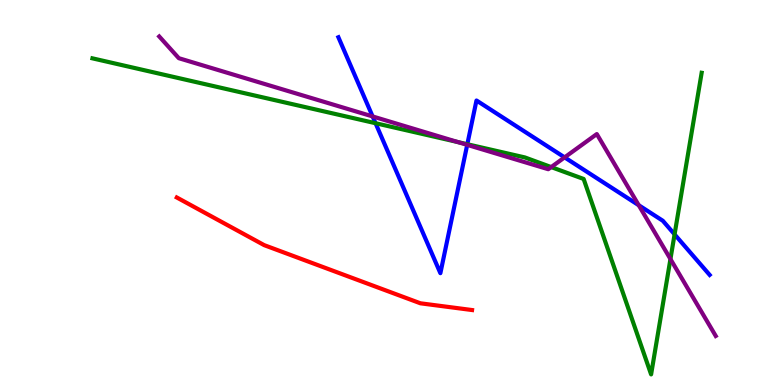[{'lines': ['blue', 'red'], 'intersections': []}, {'lines': ['green', 'red'], 'intersections': []}, {'lines': ['purple', 'red'], 'intersections': []}, {'lines': ['blue', 'green'], 'intersections': [{'x': 4.85, 'y': 6.8}, {'x': 6.03, 'y': 6.25}, {'x': 8.7, 'y': 3.91}]}, {'lines': ['blue', 'purple'], 'intersections': [{'x': 4.81, 'y': 6.98}, {'x': 6.03, 'y': 6.24}, {'x': 7.29, 'y': 5.91}, {'x': 8.24, 'y': 4.67}]}, {'lines': ['green', 'purple'], 'intersections': [{'x': 5.91, 'y': 6.31}, {'x': 7.11, 'y': 5.66}, {'x': 8.65, 'y': 3.27}]}]